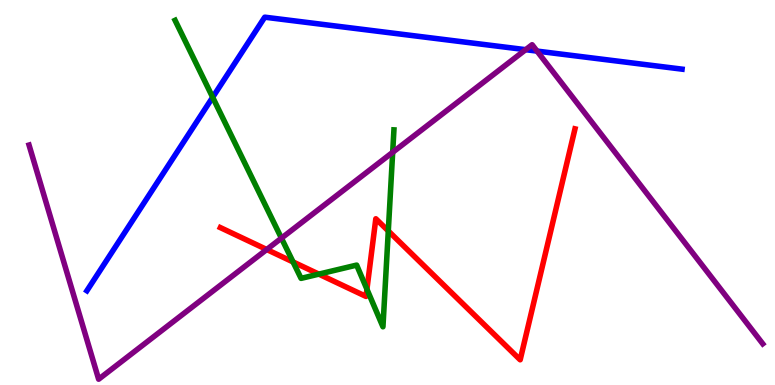[{'lines': ['blue', 'red'], 'intersections': []}, {'lines': ['green', 'red'], 'intersections': [{'x': 3.78, 'y': 3.2}, {'x': 4.11, 'y': 2.88}, {'x': 4.73, 'y': 2.49}, {'x': 5.01, 'y': 4.0}]}, {'lines': ['purple', 'red'], 'intersections': [{'x': 3.44, 'y': 3.52}]}, {'lines': ['blue', 'green'], 'intersections': [{'x': 2.74, 'y': 7.47}]}, {'lines': ['blue', 'purple'], 'intersections': [{'x': 6.78, 'y': 8.71}, {'x': 6.93, 'y': 8.67}]}, {'lines': ['green', 'purple'], 'intersections': [{'x': 3.63, 'y': 3.81}, {'x': 5.07, 'y': 6.04}]}]